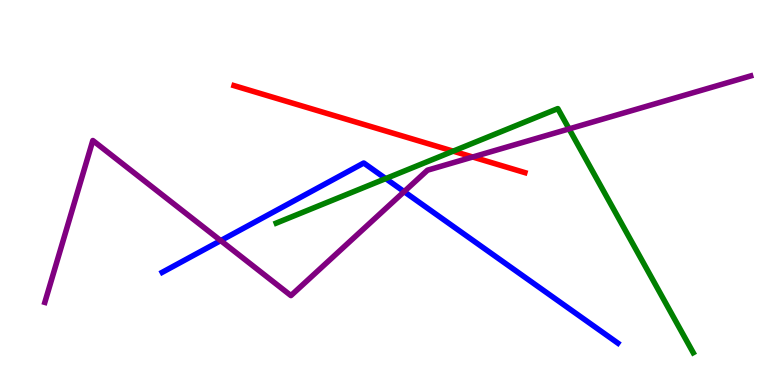[{'lines': ['blue', 'red'], 'intersections': []}, {'lines': ['green', 'red'], 'intersections': [{'x': 5.85, 'y': 6.07}]}, {'lines': ['purple', 'red'], 'intersections': [{'x': 6.1, 'y': 5.92}]}, {'lines': ['blue', 'green'], 'intersections': [{'x': 4.98, 'y': 5.36}]}, {'lines': ['blue', 'purple'], 'intersections': [{'x': 2.85, 'y': 3.75}, {'x': 5.21, 'y': 5.02}]}, {'lines': ['green', 'purple'], 'intersections': [{'x': 7.34, 'y': 6.65}]}]